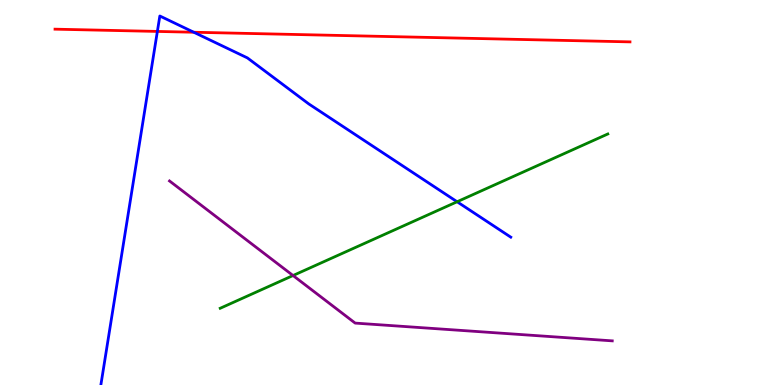[{'lines': ['blue', 'red'], 'intersections': [{'x': 2.03, 'y': 9.18}, {'x': 2.5, 'y': 9.16}]}, {'lines': ['green', 'red'], 'intersections': []}, {'lines': ['purple', 'red'], 'intersections': []}, {'lines': ['blue', 'green'], 'intersections': [{'x': 5.9, 'y': 4.76}]}, {'lines': ['blue', 'purple'], 'intersections': []}, {'lines': ['green', 'purple'], 'intersections': [{'x': 3.78, 'y': 2.84}]}]